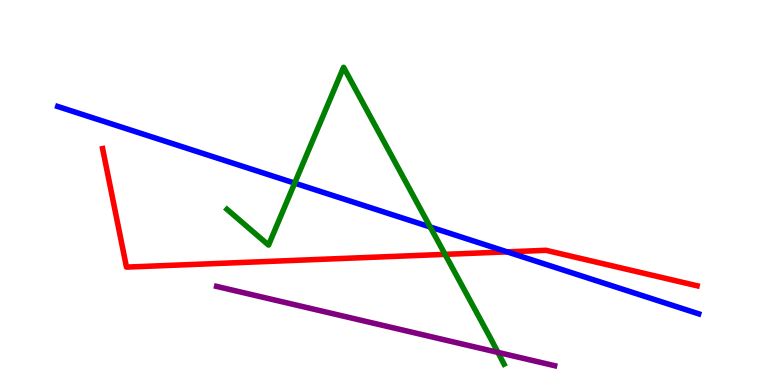[{'lines': ['blue', 'red'], 'intersections': [{'x': 6.54, 'y': 3.46}]}, {'lines': ['green', 'red'], 'intersections': [{'x': 5.74, 'y': 3.39}]}, {'lines': ['purple', 'red'], 'intersections': []}, {'lines': ['blue', 'green'], 'intersections': [{'x': 3.8, 'y': 5.24}, {'x': 5.55, 'y': 4.1}]}, {'lines': ['blue', 'purple'], 'intersections': []}, {'lines': ['green', 'purple'], 'intersections': [{'x': 6.42, 'y': 0.847}]}]